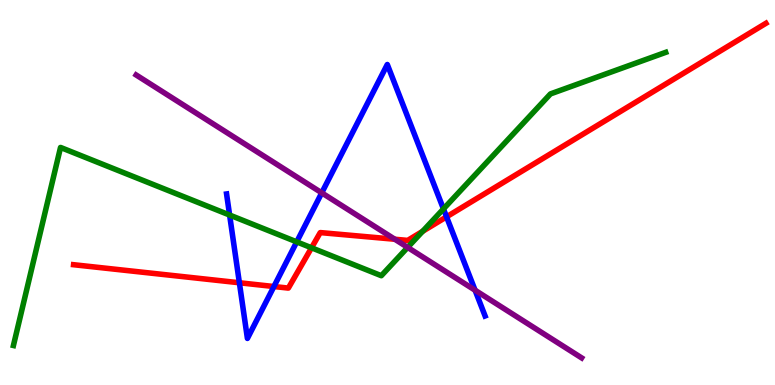[{'lines': ['blue', 'red'], 'intersections': [{'x': 3.09, 'y': 2.66}, {'x': 3.53, 'y': 2.56}, {'x': 5.76, 'y': 4.37}]}, {'lines': ['green', 'red'], 'intersections': [{'x': 4.02, 'y': 3.56}, {'x': 5.45, 'y': 3.99}]}, {'lines': ['purple', 'red'], 'intersections': [{'x': 5.09, 'y': 3.79}]}, {'lines': ['blue', 'green'], 'intersections': [{'x': 2.96, 'y': 4.41}, {'x': 3.83, 'y': 3.72}, {'x': 5.72, 'y': 4.57}]}, {'lines': ['blue', 'purple'], 'intersections': [{'x': 4.15, 'y': 4.99}, {'x': 6.13, 'y': 2.46}]}, {'lines': ['green', 'purple'], 'intersections': [{'x': 5.26, 'y': 3.57}]}]